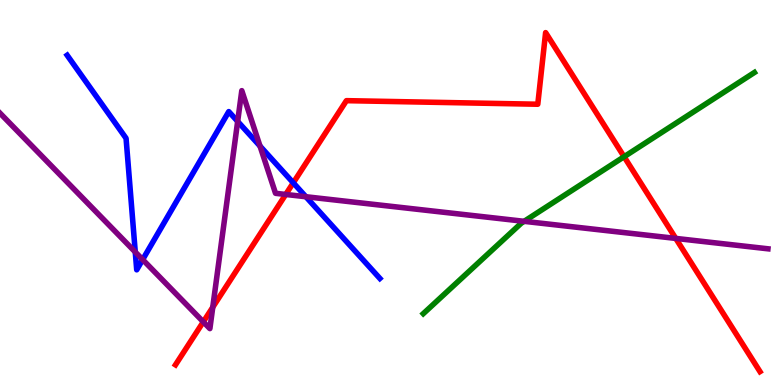[{'lines': ['blue', 'red'], 'intersections': [{'x': 3.78, 'y': 5.25}]}, {'lines': ['green', 'red'], 'intersections': [{'x': 8.05, 'y': 5.93}]}, {'lines': ['purple', 'red'], 'intersections': [{'x': 2.62, 'y': 1.64}, {'x': 2.75, 'y': 2.02}, {'x': 3.69, 'y': 4.95}, {'x': 8.72, 'y': 3.81}]}, {'lines': ['blue', 'green'], 'intersections': []}, {'lines': ['blue', 'purple'], 'intersections': [{'x': 1.75, 'y': 3.45}, {'x': 1.84, 'y': 3.26}, {'x': 3.07, 'y': 6.85}, {'x': 3.35, 'y': 6.21}, {'x': 3.95, 'y': 4.89}]}, {'lines': ['green', 'purple'], 'intersections': [{'x': 6.76, 'y': 4.25}]}]